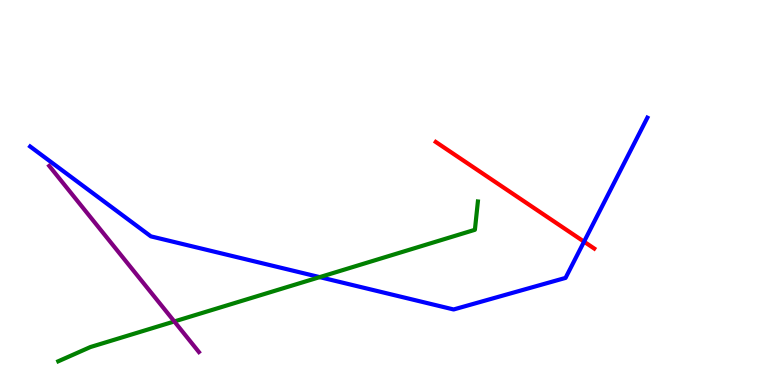[{'lines': ['blue', 'red'], 'intersections': [{'x': 7.54, 'y': 3.72}]}, {'lines': ['green', 'red'], 'intersections': []}, {'lines': ['purple', 'red'], 'intersections': []}, {'lines': ['blue', 'green'], 'intersections': [{'x': 4.13, 'y': 2.8}]}, {'lines': ['blue', 'purple'], 'intersections': []}, {'lines': ['green', 'purple'], 'intersections': [{'x': 2.25, 'y': 1.65}]}]